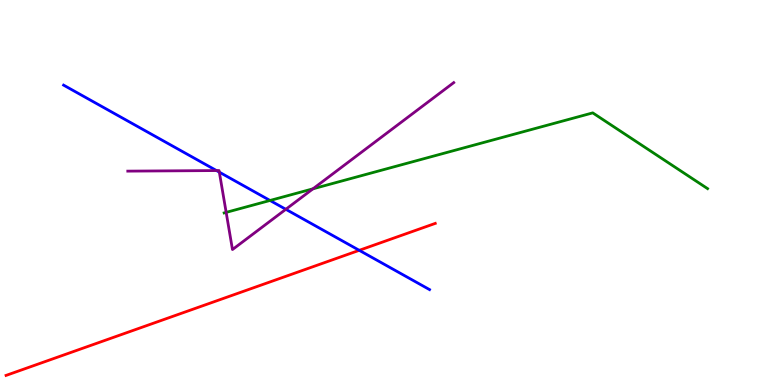[{'lines': ['blue', 'red'], 'intersections': [{'x': 4.64, 'y': 3.5}]}, {'lines': ['green', 'red'], 'intersections': []}, {'lines': ['purple', 'red'], 'intersections': []}, {'lines': ['blue', 'green'], 'intersections': [{'x': 3.48, 'y': 4.79}]}, {'lines': ['blue', 'purple'], 'intersections': [{'x': 2.79, 'y': 5.57}, {'x': 2.83, 'y': 5.53}, {'x': 3.69, 'y': 4.56}]}, {'lines': ['green', 'purple'], 'intersections': [{'x': 2.92, 'y': 4.48}, {'x': 4.04, 'y': 5.1}]}]